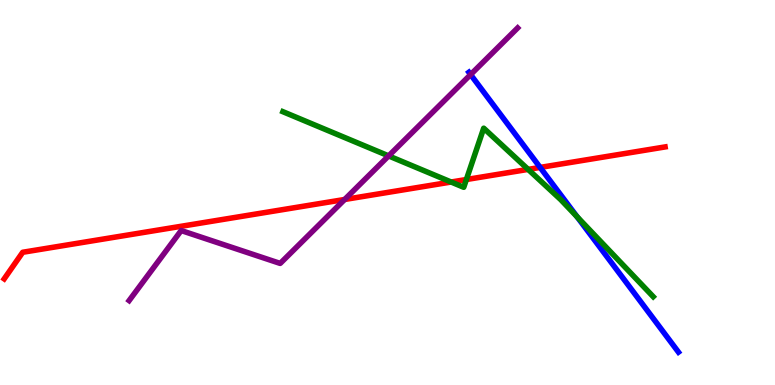[{'lines': ['blue', 'red'], 'intersections': [{'x': 6.97, 'y': 5.65}]}, {'lines': ['green', 'red'], 'intersections': [{'x': 5.82, 'y': 5.27}, {'x': 6.02, 'y': 5.34}, {'x': 6.81, 'y': 5.6}]}, {'lines': ['purple', 'red'], 'intersections': [{'x': 4.45, 'y': 4.82}]}, {'lines': ['blue', 'green'], 'intersections': [{'x': 7.45, 'y': 4.37}]}, {'lines': ['blue', 'purple'], 'intersections': [{'x': 6.07, 'y': 8.06}]}, {'lines': ['green', 'purple'], 'intersections': [{'x': 5.01, 'y': 5.95}]}]